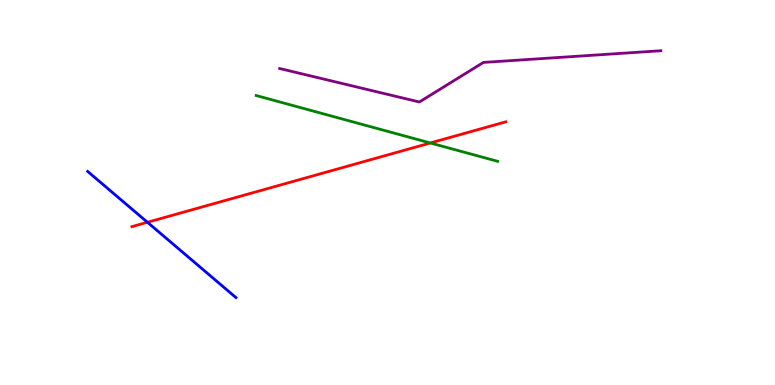[{'lines': ['blue', 'red'], 'intersections': [{'x': 1.9, 'y': 4.23}]}, {'lines': ['green', 'red'], 'intersections': [{'x': 5.55, 'y': 6.29}]}, {'lines': ['purple', 'red'], 'intersections': []}, {'lines': ['blue', 'green'], 'intersections': []}, {'lines': ['blue', 'purple'], 'intersections': []}, {'lines': ['green', 'purple'], 'intersections': []}]